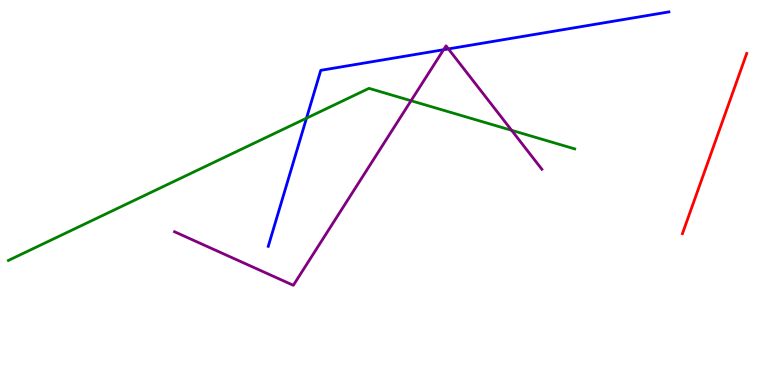[{'lines': ['blue', 'red'], 'intersections': []}, {'lines': ['green', 'red'], 'intersections': []}, {'lines': ['purple', 'red'], 'intersections': []}, {'lines': ['blue', 'green'], 'intersections': [{'x': 3.95, 'y': 6.93}]}, {'lines': ['blue', 'purple'], 'intersections': [{'x': 5.72, 'y': 8.71}, {'x': 5.79, 'y': 8.73}]}, {'lines': ['green', 'purple'], 'intersections': [{'x': 5.3, 'y': 7.38}, {'x': 6.6, 'y': 6.62}]}]